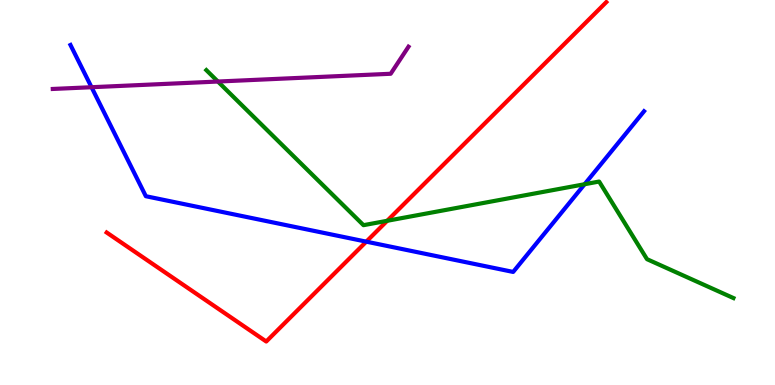[{'lines': ['blue', 'red'], 'intersections': [{'x': 4.73, 'y': 3.72}]}, {'lines': ['green', 'red'], 'intersections': [{'x': 5.0, 'y': 4.27}]}, {'lines': ['purple', 'red'], 'intersections': []}, {'lines': ['blue', 'green'], 'intersections': [{'x': 7.54, 'y': 5.21}]}, {'lines': ['blue', 'purple'], 'intersections': [{'x': 1.18, 'y': 7.73}]}, {'lines': ['green', 'purple'], 'intersections': [{'x': 2.81, 'y': 7.88}]}]